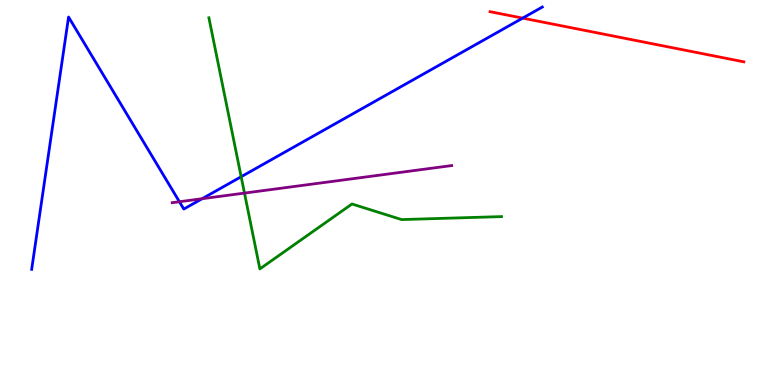[{'lines': ['blue', 'red'], 'intersections': [{'x': 6.74, 'y': 9.53}]}, {'lines': ['green', 'red'], 'intersections': []}, {'lines': ['purple', 'red'], 'intersections': []}, {'lines': ['blue', 'green'], 'intersections': [{'x': 3.11, 'y': 5.41}]}, {'lines': ['blue', 'purple'], 'intersections': [{'x': 2.31, 'y': 4.76}, {'x': 2.61, 'y': 4.84}]}, {'lines': ['green', 'purple'], 'intersections': [{'x': 3.15, 'y': 4.98}]}]